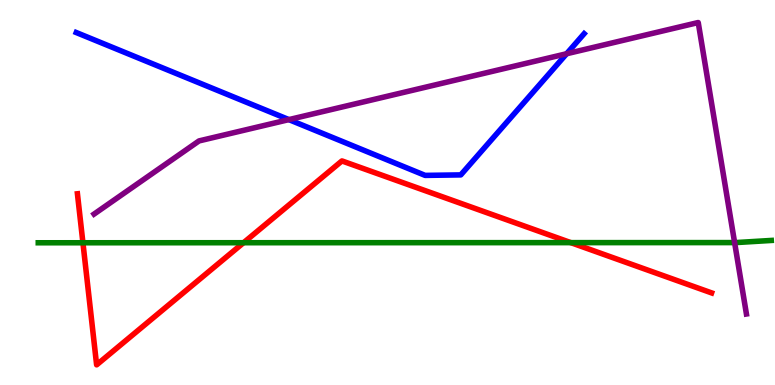[{'lines': ['blue', 'red'], 'intersections': []}, {'lines': ['green', 'red'], 'intersections': [{'x': 1.07, 'y': 3.69}, {'x': 3.14, 'y': 3.7}, {'x': 7.37, 'y': 3.7}]}, {'lines': ['purple', 'red'], 'intersections': []}, {'lines': ['blue', 'green'], 'intersections': []}, {'lines': ['blue', 'purple'], 'intersections': [{'x': 3.73, 'y': 6.89}, {'x': 7.31, 'y': 8.6}]}, {'lines': ['green', 'purple'], 'intersections': [{'x': 9.48, 'y': 3.7}]}]